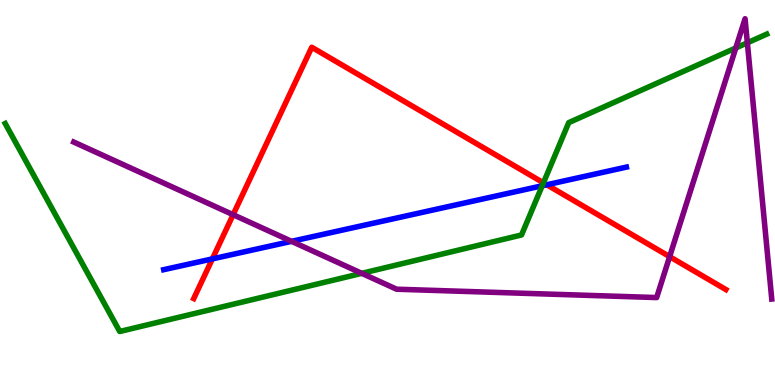[{'lines': ['blue', 'red'], 'intersections': [{'x': 2.74, 'y': 3.28}, {'x': 7.06, 'y': 5.2}]}, {'lines': ['green', 'red'], 'intersections': [{'x': 7.01, 'y': 5.25}]}, {'lines': ['purple', 'red'], 'intersections': [{'x': 3.01, 'y': 4.42}, {'x': 8.64, 'y': 3.33}]}, {'lines': ['blue', 'green'], 'intersections': [{'x': 7.0, 'y': 5.17}]}, {'lines': ['blue', 'purple'], 'intersections': [{'x': 3.76, 'y': 3.73}]}, {'lines': ['green', 'purple'], 'intersections': [{'x': 4.67, 'y': 2.9}, {'x': 9.49, 'y': 8.75}, {'x': 9.64, 'y': 8.89}]}]